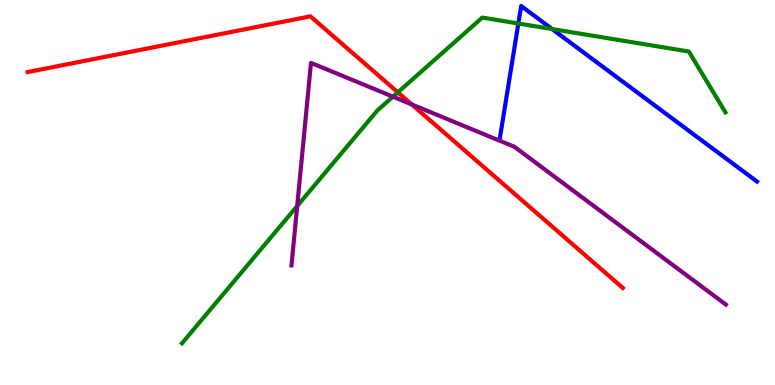[{'lines': ['blue', 'red'], 'intersections': []}, {'lines': ['green', 'red'], 'intersections': [{'x': 5.13, 'y': 7.6}]}, {'lines': ['purple', 'red'], 'intersections': [{'x': 5.31, 'y': 7.29}]}, {'lines': ['blue', 'green'], 'intersections': [{'x': 6.69, 'y': 9.39}, {'x': 7.12, 'y': 9.25}]}, {'lines': ['blue', 'purple'], 'intersections': []}, {'lines': ['green', 'purple'], 'intersections': [{'x': 3.83, 'y': 4.65}, {'x': 5.07, 'y': 7.49}]}]